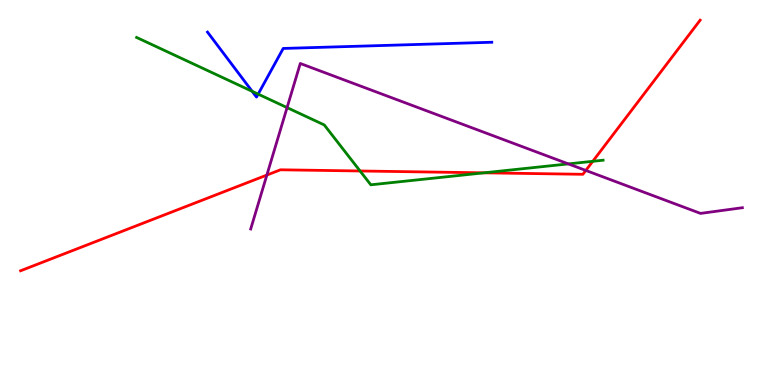[{'lines': ['blue', 'red'], 'intersections': []}, {'lines': ['green', 'red'], 'intersections': [{'x': 4.65, 'y': 5.56}, {'x': 6.25, 'y': 5.51}, {'x': 7.65, 'y': 5.81}]}, {'lines': ['purple', 'red'], 'intersections': [{'x': 3.44, 'y': 5.45}, {'x': 7.56, 'y': 5.57}]}, {'lines': ['blue', 'green'], 'intersections': [{'x': 3.25, 'y': 7.63}, {'x': 3.33, 'y': 7.56}]}, {'lines': ['blue', 'purple'], 'intersections': []}, {'lines': ['green', 'purple'], 'intersections': [{'x': 3.7, 'y': 7.21}, {'x': 7.33, 'y': 5.74}]}]